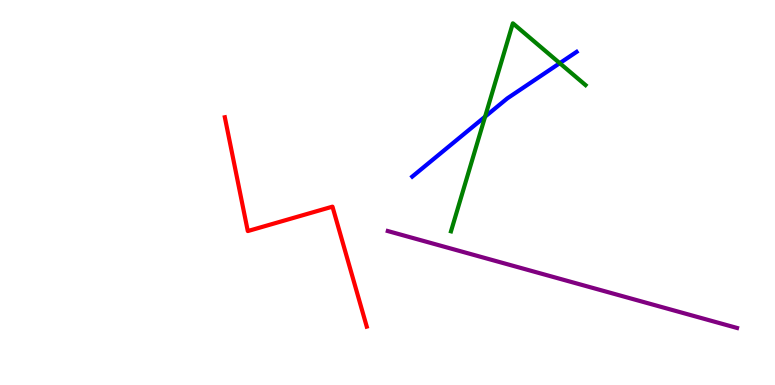[{'lines': ['blue', 'red'], 'intersections': []}, {'lines': ['green', 'red'], 'intersections': []}, {'lines': ['purple', 'red'], 'intersections': []}, {'lines': ['blue', 'green'], 'intersections': [{'x': 6.26, 'y': 6.97}, {'x': 7.22, 'y': 8.36}]}, {'lines': ['blue', 'purple'], 'intersections': []}, {'lines': ['green', 'purple'], 'intersections': []}]